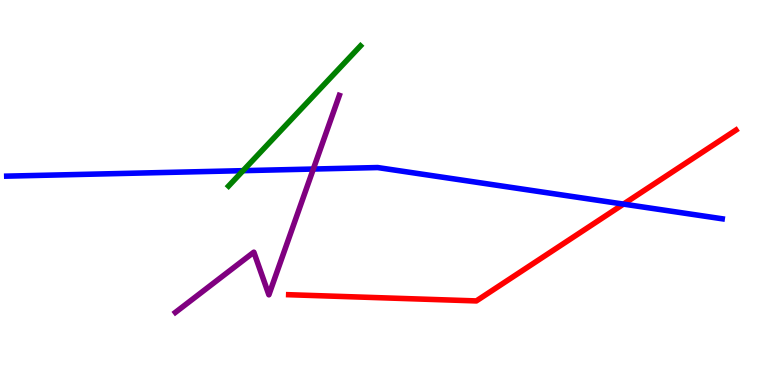[{'lines': ['blue', 'red'], 'intersections': [{'x': 8.04, 'y': 4.7}]}, {'lines': ['green', 'red'], 'intersections': []}, {'lines': ['purple', 'red'], 'intersections': []}, {'lines': ['blue', 'green'], 'intersections': [{'x': 3.14, 'y': 5.57}]}, {'lines': ['blue', 'purple'], 'intersections': [{'x': 4.04, 'y': 5.61}]}, {'lines': ['green', 'purple'], 'intersections': []}]